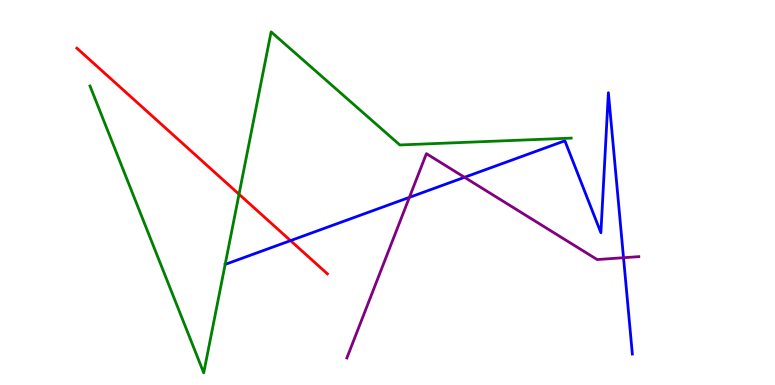[{'lines': ['blue', 'red'], 'intersections': [{'x': 3.75, 'y': 3.75}]}, {'lines': ['green', 'red'], 'intersections': [{'x': 3.08, 'y': 4.95}]}, {'lines': ['purple', 'red'], 'intersections': []}, {'lines': ['blue', 'green'], 'intersections': []}, {'lines': ['blue', 'purple'], 'intersections': [{'x': 5.28, 'y': 4.87}, {'x': 5.99, 'y': 5.39}, {'x': 8.05, 'y': 3.31}]}, {'lines': ['green', 'purple'], 'intersections': []}]